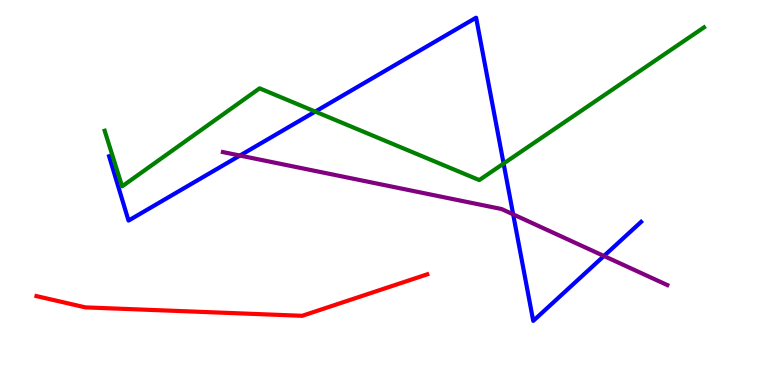[{'lines': ['blue', 'red'], 'intersections': []}, {'lines': ['green', 'red'], 'intersections': []}, {'lines': ['purple', 'red'], 'intersections': []}, {'lines': ['blue', 'green'], 'intersections': [{'x': 4.07, 'y': 7.1}, {'x': 6.5, 'y': 5.75}]}, {'lines': ['blue', 'purple'], 'intersections': [{'x': 3.1, 'y': 5.96}, {'x': 6.62, 'y': 4.43}, {'x': 7.79, 'y': 3.35}]}, {'lines': ['green', 'purple'], 'intersections': []}]